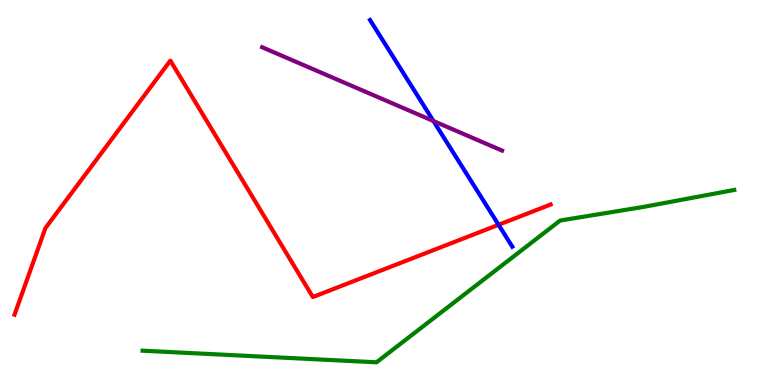[{'lines': ['blue', 'red'], 'intersections': [{'x': 6.43, 'y': 4.16}]}, {'lines': ['green', 'red'], 'intersections': []}, {'lines': ['purple', 'red'], 'intersections': []}, {'lines': ['blue', 'green'], 'intersections': []}, {'lines': ['blue', 'purple'], 'intersections': [{'x': 5.59, 'y': 6.86}]}, {'lines': ['green', 'purple'], 'intersections': []}]